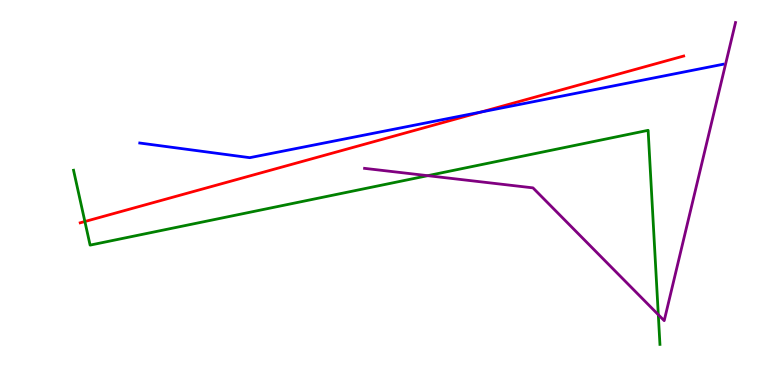[{'lines': ['blue', 'red'], 'intersections': [{'x': 6.21, 'y': 7.09}]}, {'lines': ['green', 'red'], 'intersections': [{'x': 1.1, 'y': 4.25}]}, {'lines': ['purple', 'red'], 'intersections': []}, {'lines': ['blue', 'green'], 'intersections': []}, {'lines': ['blue', 'purple'], 'intersections': []}, {'lines': ['green', 'purple'], 'intersections': [{'x': 5.52, 'y': 5.44}, {'x': 8.49, 'y': 1.83}]}]